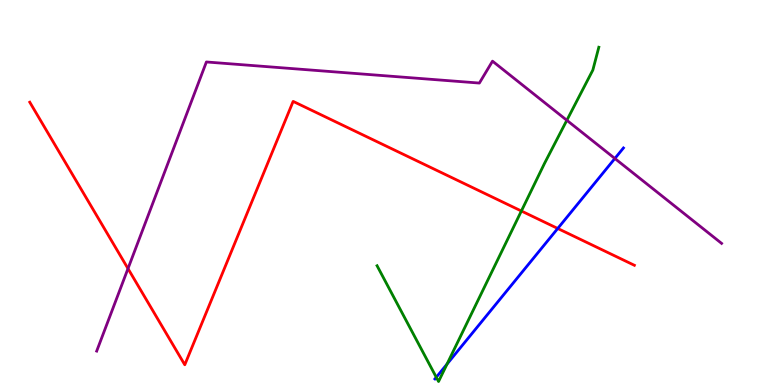[{'lines': ['blue', 'red'], 'intersections': [{'x': 7.2, 'y': 4.07}]}, {'lines': ['green', 'red'], 'intersections': [{'x': 6.73, 'y': 4.52}]}, {'lines': ['purple', 'red'], 'intersections': [{'x': 1.65, 'y': 3.02}]}, {'lines': ['blue', 'green'], 'intersections': [{'x': 5.63, 'y': 0.201}, {'x': 5.77, 'y': 0.542}]}, {'lines': ['blue', 'purple'], 'intersections': [{'x': 7.93, 'y': 5.88}]}, {'lines': ['green', 'purple'], 'intersections': [{'x': 7.31, 'y': 6.88}]}]